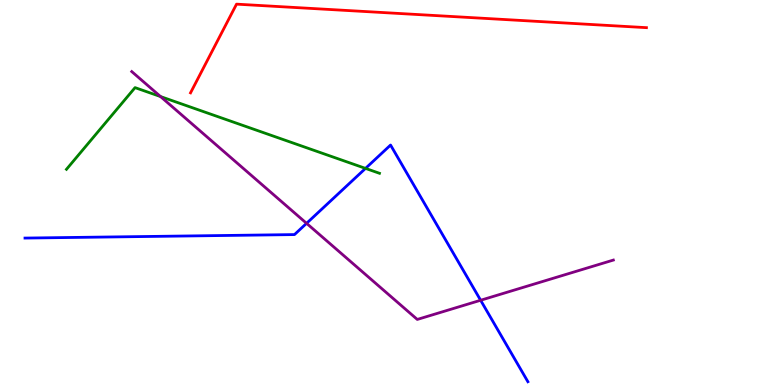[{'lines': ['blue', 'red'], 'intersections': []}, {'lines': ['green', 'red'], 'intersections': []}, {'lines': ['purple', 'red'], 'intersections': []}, {'lines': ['blue', 'green'], 'intersections': [{'x': 4.72, 'y': 5.63}]}, {'lines': ['blue', 'purple'], 'intersections': [{'x': 3.96, 'y': 4.2}, {'x': 6.2, 'y': 2.2}]}, {'lines': ['green', 'purple'], 'intersections': [{'x': 2.07, 'y': 7.49}]}]